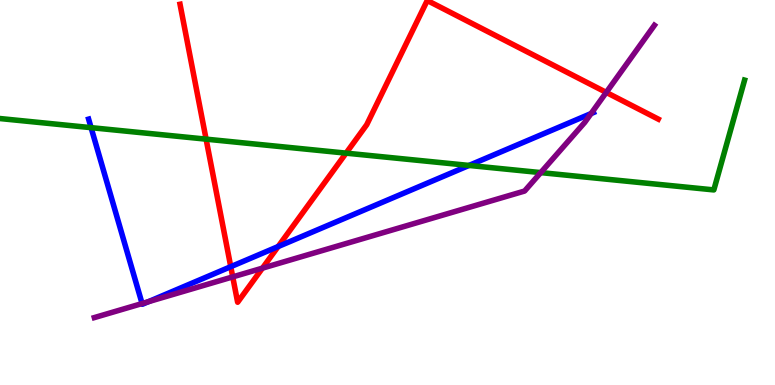[{'lines': ['blue', 'red'], 'intersections': [{'x': 2.98, 'y': 3.07}, {'x': 3.59, 'y': 3.6}]}, {'lines': ['green', 'red'], 'intersections': [{'x': 2.66, 'y': 6.39}, {'x': 4.47, 'y': 6.02}]}, {'lines': ['purple', 'red'], 'intersections': [{'x': 3.0, 'y': 2.81}, {'x': 3.39, 'y': 3.04}, {'x': 7.82, 'y': 7.6}]}, {'lines': ['blue', 'green'], 'intersections': [{'x': 1.18, 'y': 6.68}, {'x': 6.05, 'y': 5.7}]}, {'lines': ['blue', 'purple'], 'intersections': [{'x': 1.83, 'y': 2.12}, {'x': 1.91, 'y': 2.16}, {'x': 7.63, 'y': 7.05}]}, {'lines': ['green', 'purple'], 'intersections': [{'x': 6.98, 'y': 5.52}]}]